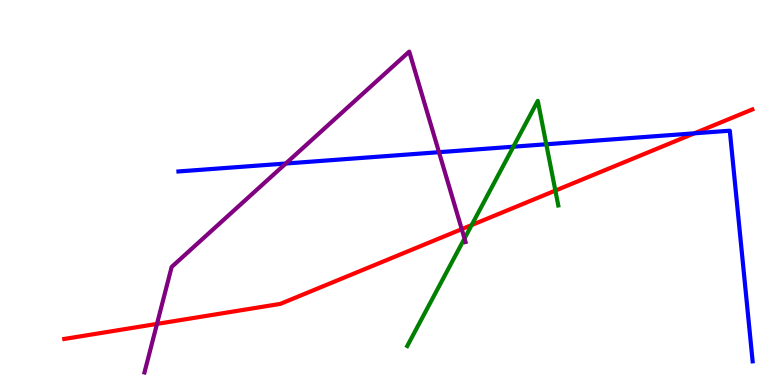[{'lines': ['blue', 'red'], 'intersections': [{'x': 8.96, 'y': 6.54}]}, {'lines': ['green', 'red'], 'intersections': [{'x': 6.09, 'y': 4.15}, {'x': 7.17, 'y': 5.05}]}, {'lines': ['purple', 'red'], 'intersections': [{'x': 2.03, 'y': 1.59}, {'x': 5.96, 'y': 4.05}]}, {'lines': ['blue', 'green'], 'intersections': [{'x': 6.62, 'y': 6.19}, {'x': 7.05, 'y': 6.25}]}, {'lines': ['blue', 'purple'], 'intersections': [{'x': 3.69, 'y': 5.75}, {'x': 5.66, 'y': 6.05}]}, {'lines': ['green', 'purple'], 'intersections': [{'x': 5.99, 'y': 3.81}]}]